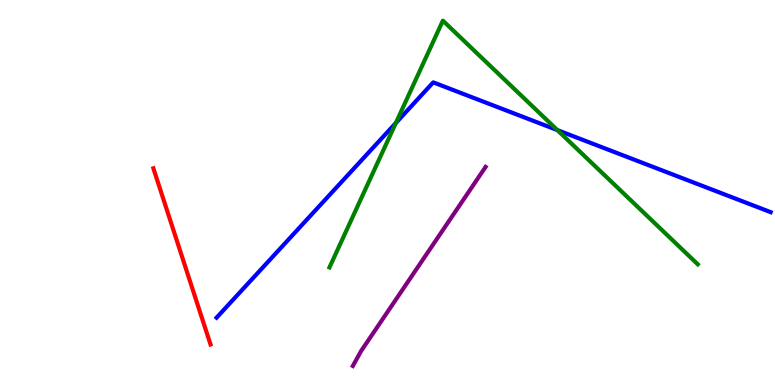[{'lines': ['blue', 'red'], 'intersections': []}, {'lines': ['green', 'red'], 'intersections': []}, {'lines': ['purple', 'red'], 'intersections': []}, {'lines': ['blue', 'green'], 'intersections': [{'x': 5.11, 'y': 6.81}, {'x': 7.19, 'y': 6.62}]}, {'lines': ['blue', 'purple'], 'intersections': []}, {'lines': ['green', 'purple'], 'intersections': []}]